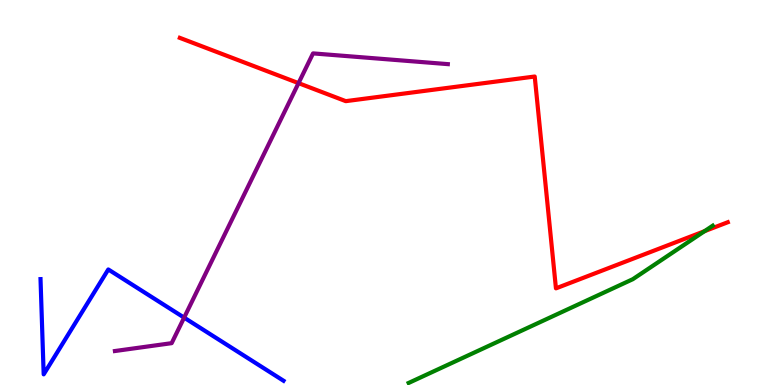[{'lines': ['blue', 'red'], 'intersections': []}, {'lines': ['green', 'red'], 'intersections': [{'x': 9.09, 'y': 4.0}]}, {'lines': ['purple', 'red'], 'intersections': [{'x': 3.85, 'y': 7.84}]}, {'lines': ['blue', 'green'], 'intersections': []}, {'lines': ['blue', 'purple'], 'intersections': [{'x': 2.38, 'y': 1.75}]}, {'lines': ['green', 'purple'], 'intersections': []}]